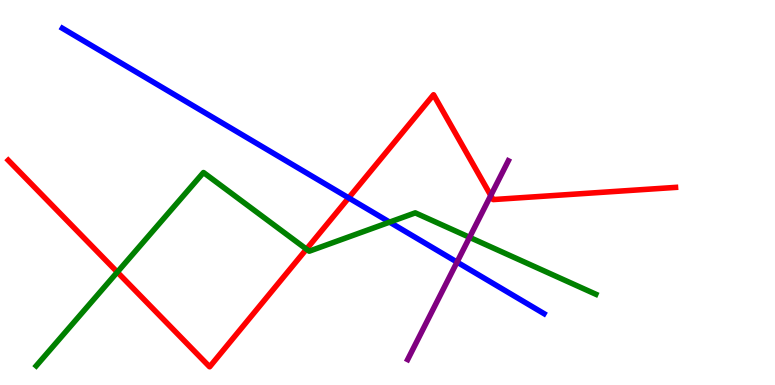[{'lines': ['blue', 'red'], 'intersections': [{'x': 4.5, 'y': 4.86}]}, {'lines': ['green', 'red'], 'intersections': [{'x': 1.51, 'y': 2.93}, {'x': 3.95, 'y': 3.53}]}, {'lines': ['purple', 'red'], 'intersections': [{'x': 6.33, 'y': 4.92}]}, {'lines': ['blue', 'green'], 'intersections': [{'x': 5.03, 'y': 4.23}]}, {'lines': ['blue', 'purple'], 'intersections': [{'x': 5.9, 'y': 3.19}]}, {'lines': ['green', 'purple'], 'intersections': [{'x': 6.06, 'y': 3.84}]}]